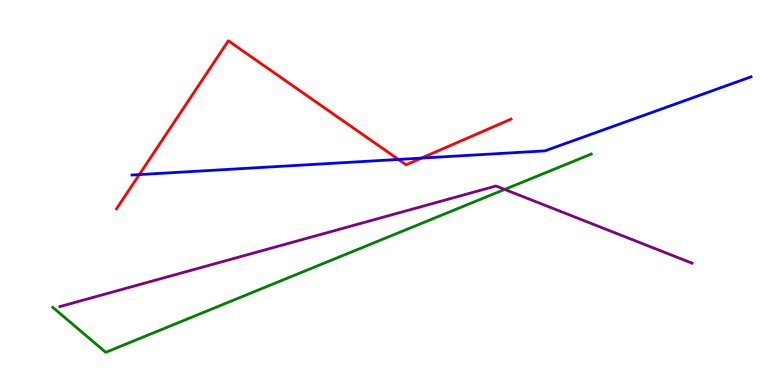[{'lines': ['blue', 'red'], 'intersections': [{'x': 1.8, 'y': 5.47}, {'x': 5.14, 'y': 5.86}, {'x': 5.44, 'y': 5.89}]}, {'lines': ['green', 'red'], 'intersections': []}, {'lines': ['purple', 'red'], 'intersections': []}, {'lines': ['blue', 'green'], 'intersections': []}, {'lines': ['blue', 'purple'], 'intersections': []}, {'lines': ['green', 'purple'], 'intersections': [{'x': 6.51, 'y': 5.08}]}]